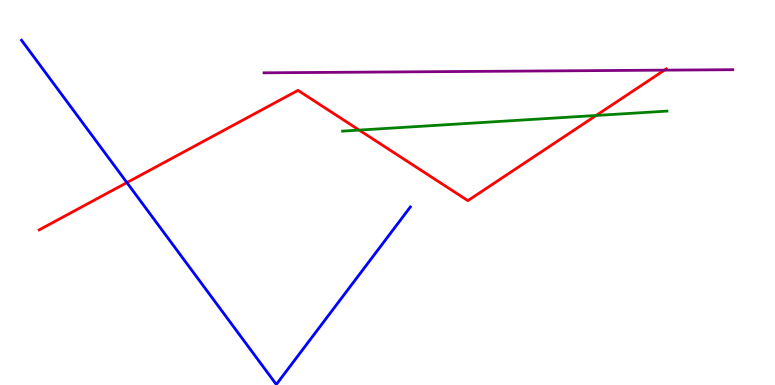[{'lines': ['blue', 'red'], 'intersections': [{'x': 1.64, 'y': 5.26}]}, {'lines': ['green', 'red'], 'intersections': [{'x': 4.63, 'y': 6.62}, {'x': 7.69, 'y': 7.0}]}, {'lines': ['purple', 'red'], 'intersections': [{'x': 8.57, 'y': 8.18}]}, {'lines': ['blue', 'green'], 'intersections': []}, {'lines': ['blue', 'purple'], 'intersections': []}, {'lines': ['green', 'purple'], 'intersections': []}]